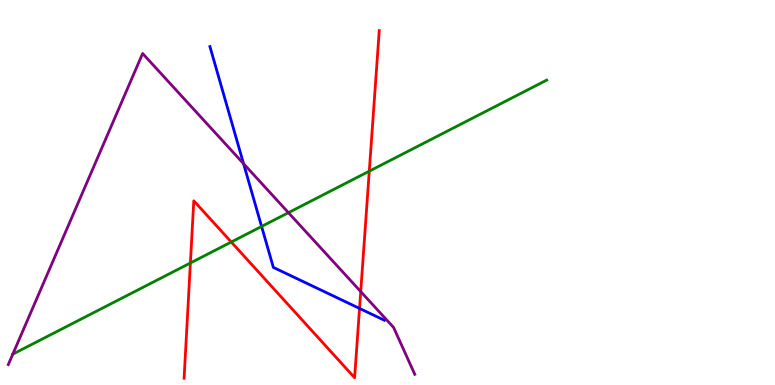[{'lines': ['blue', 'red'], 'intersections': [{'x': 4.64, 'y': 1.99}]}, {'lines': ['green', 'red'], 'intersections': [{'x': 2.46, 'y': 3.17}, {'x': 2.98, 'y': 3.71}, {'x': 4.76, 'y': 5.55}]}, {'lines': ['purple', 'red'], 'intersections': [{'x': 4.65, 'y': 2.43}]}, {'lines': ['blue', 'green'], 'intersections': [{'x': 3.38, 'y': 4.12}]}, {'lines': ['blue', 'purple'], 'intersections': [{'x': 3.14, 'y': 5.75}]}, {'lines': ['green', 'purple'], 'intersections': [{'x': 0.165, 'y': 0.801}, {'x': 3.72, 'y': 4.48}]}]